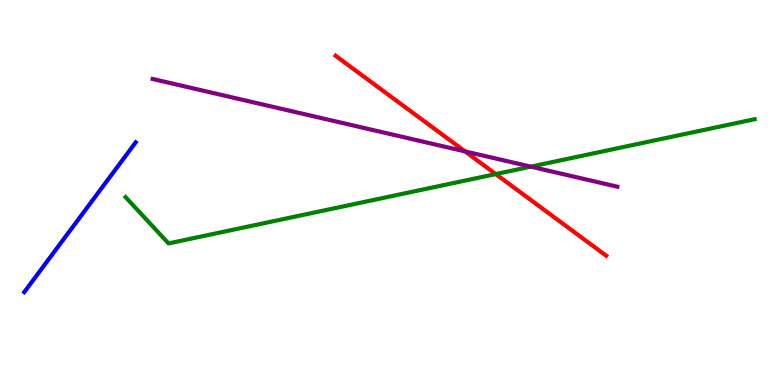[{'lines': ['blue', 'red'], 'intersections': []}, {'lines': ['green', 'red'], 'intersections': [{'x': 6.4, 'y': 5.48}]}, {'lines': ['purple', 'red'], 'intersections': [{'x': 6.0, 'y': 6.07}]}, {'lines': ['blue', 'green'], 'intersections': []}, {'lines': ['blue', 'purple'], 'intersections': []}, {'lines': ['green', 'purple'], 'intersections': [{'x': 6.85, 'y': 5.67}]}]